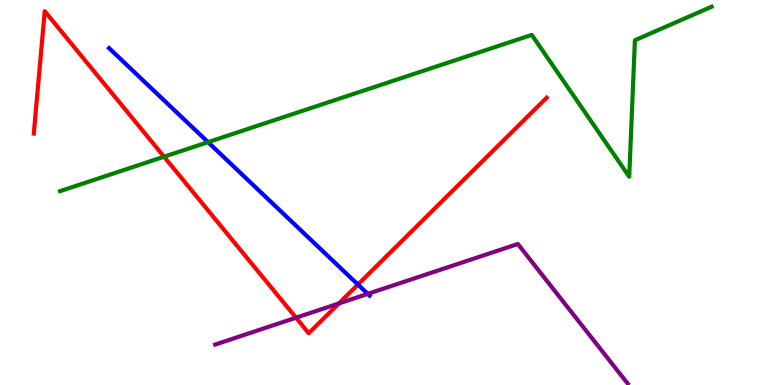[{'lines': ['blue', 'red'], 'intersections': [{'x': 4.62, 'y': 2.61}]}, {'lines': ['green', 'red'], 'intersections': [{'x': 2.12, 'y': 5.93}]}, {'lines': ['purple', 'red'], 'intersections': [{'x': 3.82, 'y': 1.75}, {'x': 4.37, 'y': 2.12}]}, {'lines': ['blue', 'green'], 'intersections': [{'x': 2.68, 'y': 6.31}]}, {'lines': ['blue', 'purple'], 'intersections': [{'x': 4.75, 'y': 2.37}]}, {'lines': ['green', 'purple'], 'intersections': []}]